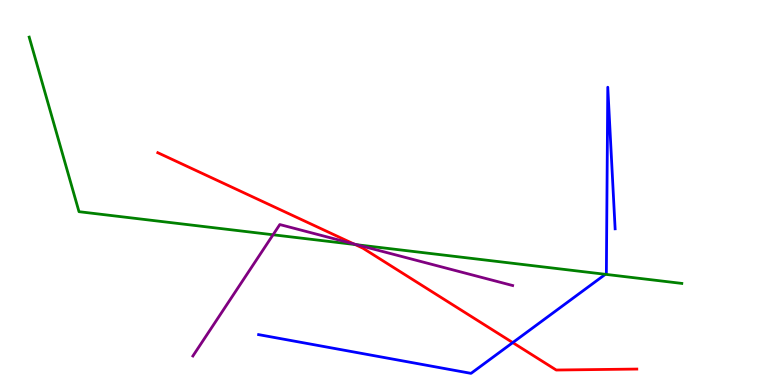[{'lines': ['blue', 'red'], 'intersections': [{'x': 6.62, 'y': 1.1}]}, {'lines': ['green', 'red'], 'intersections': [{'x': 4.58, 'y': 3.65}]}, {'lines': ['purple', 'red'], 'intersections': [{'x': 4.56, 'y': 3.66}]}, {'lines': ['blue', 'green'], 'intersections': [{'x': 7.81, 'y': 2.87}]}, {'lines': ['blue', 'purple'], 'intersections': []}, {'lines': ['green', 'purple'], 'intersections': [{'x': 3.52, 'y': 3.9}, {'x': 4.61, 'y': 3.64}]}]